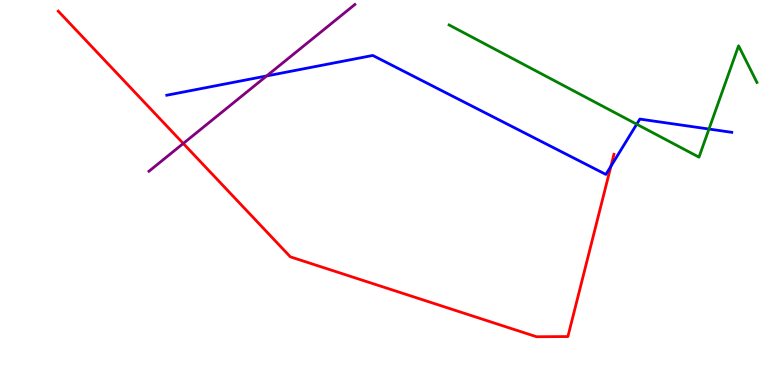[{'lines': ['blue', 'red'], 'intersections': [{'x': 7.88, 'y': 5.68}]}, {'lines': ['green', 'red'], 'intersections': []}, {'lines': ['purple', 'red'], 'intersections': [{'x': 2.36, 'y': 6.27}]}, {'lines': ['blue', 'green'], 'intersections': [{'x': 8.22, 'y': 6.77}, {'x': 9.15, 'y': 6.65}]}, {'lines': ['blue', 'purple'], 'intersections': [{'x': 3.44, 'y': 8.03}]}, {'lines': ['green', 'purple'], 'intersections': []}]